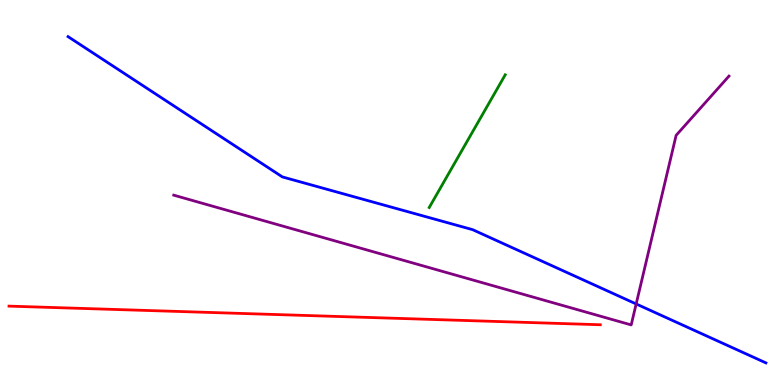[{'lines': ['blue', 'red'], 'intersections': []}, {'lines': ['green', 'red'], 'intersections': []}, {'lines': ['purple', 'red'], 'intersections': []}, {'lines': ['blue', 'green'], 'intersections': []}, {'lines': ['blue', 'purple'], 'intersections': [{'x': 8.21, 'y': 2.11}]}, {'lines': ['green', 'purple'], 'intersections': []}]